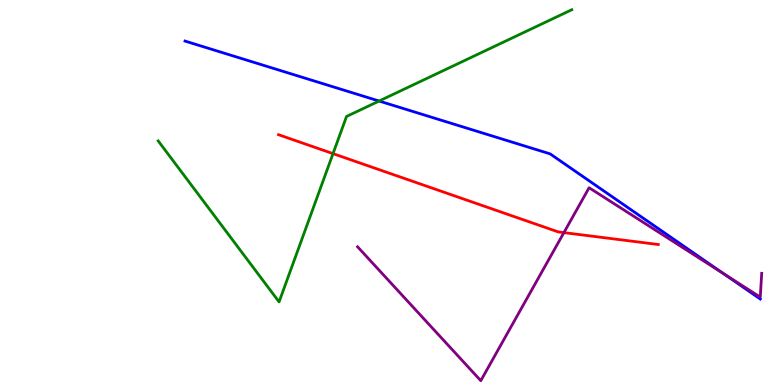[{'lines': ['blue', 'red'], 'intersections': []}, {'lines': ['green', 'red'], 'intersections': [{'x': 4.3, 'y': 6.01}]}, {'lines': ['purple', 'red'], 'intersections': [{'x': 7.28, 'y': 3.96}]}, {'lines': ['blue', 'green'], 'intersections': [{'x': 4.89, 'y': 7.38}]}, {'lines': ['blue', 'purple'], 'intersections': [{'x': 9.34, 'y': 2.89}]}, {'lines': ['green', 'purple'], 'intersections': []}]